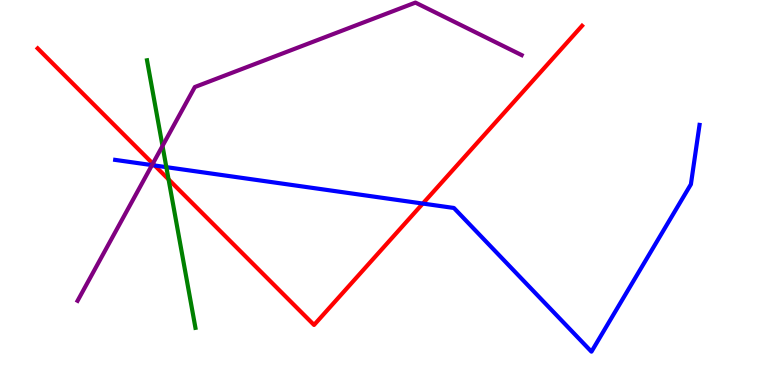[{'lines': ['blue', 'red'], 'intersections': [{'x': 2.0, 'y': 5.7}, {'x': 5.46, 'y': 4.71}]}, {'lines': ['green', 'red'], 'intersections': [{'x': 2.18, 'y': 5.34}]}, {'lines': ['purple', 'red'], 'intersections': [{'x': 1.97, 'y': 5.75}]}, {'lines': ['blue', 'green'], 'intersections': [{'x': 2.15, 'y': 5.66}]}, {'lines': ['blue', 'purple'], 'intersections': [{'x': 1.96, 'y': 5.71}]}, {'lines': ['green', 'purple'], 'intersections': [{'x': 2.1, 'y': 6.21}]}]